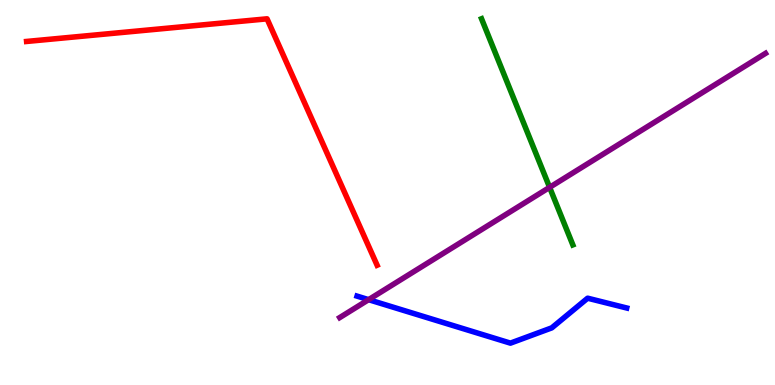[{'lines': ['blue', 'red'], 'intersections': []}, {'lines': ['green', 'red'], 'intersections': []}, {'lines': ['purple', 'red'], 'intersections': []}, {'lines': ['blue', 'green'], 'intersections': []}, {'lines': ['blue', 'purple'], 'intersections': [{'x': 4.76, 'y': 2.22}]}, {'lines': ['green', 'purple'], 'intersections': [{'x': 7.09, 'y': 5.13}]}]